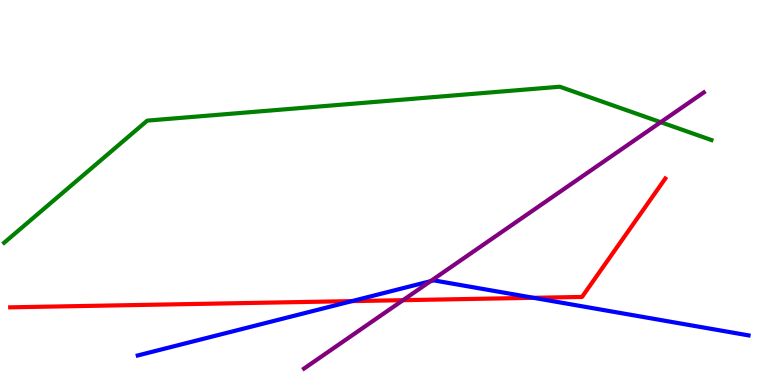[{'lines': ['blue', 'red'], 'intersections': [{'x': 4.54, 'y': 2.18}, {'x': 6.88, 'y': 2.26}]}, {'lines': ['green', 'red'], 'intersections': []}, {'lines': ['purple', 'red'], 'intersections': [{'x': 5.2, 'y': 2.2}]}, {'lines': ['blue', 'green'], 'intersections': []}, {'lines': ['blue', 'purple'], 'intersections': [{'x': 5.56, 'y': 2.7}]}, {'lines': ['green', 'purple'], 'intersections': [{'x': 8.53, 'y': 6.83}]}]